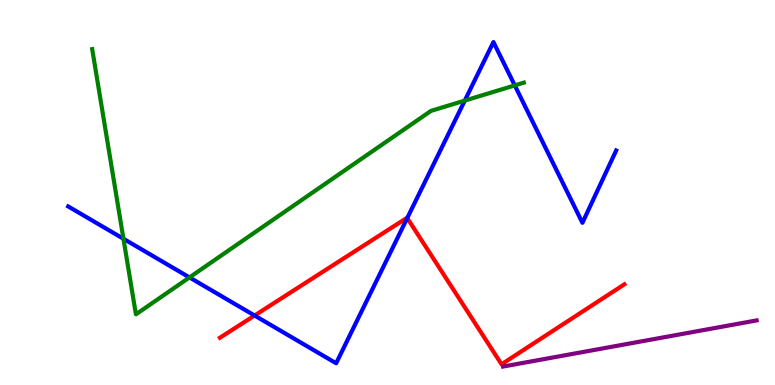[{'lines': ['blue', 'red'], 'intersections': [{'x': 3.28, 'y': 1.8}, {'x': 5.25, 'y': 4.34}]}, {'lines': ['green', 'red'], 'intersections': []}, {'lines': ['purple', 'red'], 'intersections': []}, {'lines': ['blue', 'green'], 'intersections': [{'x': 1.59, 'y': 3.8}, {'x': 2.44, 'y': 2.79}, {'x': 6.0, 'y': 7.39}, {'x': 6.64, 'y': 7.78}]}, {'lines': ['blue', 'purple'], 'intersections': []}, {'lines': ['green', 'purple'], 'intersections': []}]